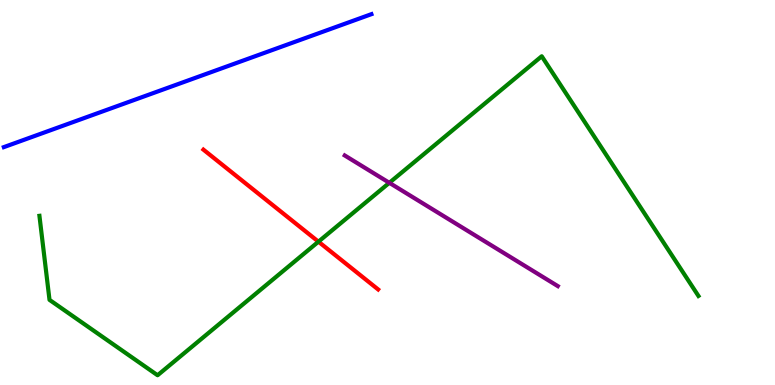[{'lines': ['blue', 'red'], 'intersections': []}, {'lines': ['green', 'red'], 'intersections': [{'x': 4.11, 'y': 3.72}]}, {'lines': ['purple', 'red'], 'intersections': []}, {'lines': ['blue', 'green'], 'intersections': []}, {'lines': ['blue', 'purple'], 'intersections': []}, {'lines': ['green', 'purple'], 'intersections': [{'x': 5.02, 'y': 5.25}]}]